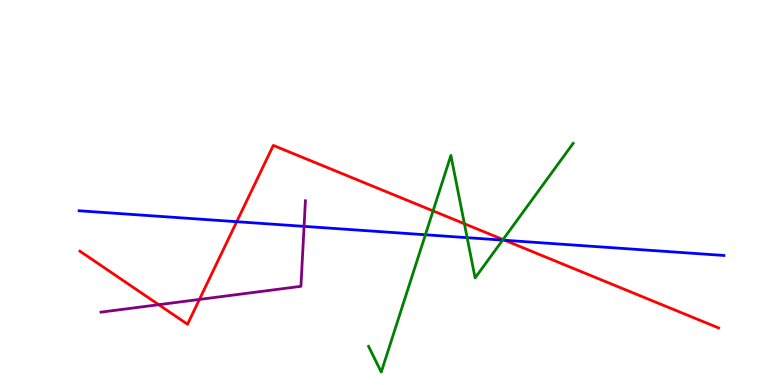[{'lines': ['blue', 'red'], 'intersections': [{'x': 3.05, 'y': 4.24}, {'x': 6.51, 'y': 3.76}]}, {'lines': ['green', 'red'], 'intersections': [{'x': 5.59, 'y': 4.52}, {'x': 5.99, 'y': 4.19}, {'x': 6.49, 'y': 3.78}]}, {'lines': ['purple', 'red'], 'intersections': [{'x': 2.05, 'y': 2.09}, {'x': 2.57, 'y': 2.22}]}, {'lines': ['blue', 'green'], 'intersections': [{'x': 5.49, 'y': 3.9}, {'x': 6.03, 'y': 3.83}, {'x': 6.49, 'y': 3.76}]}, {'lines': ['blue', 'purple'], 'intersections': [{'x': 3.92, 'y': 4.12}]}, {'lines': ['green', 'purple'], 'intersections': []}]